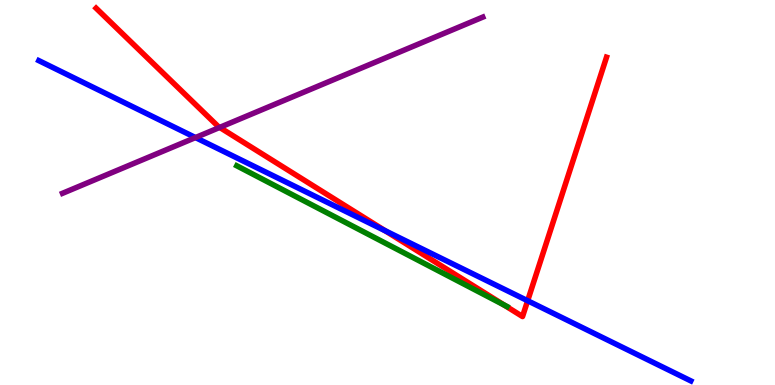[{'lines': ['blue', 'red'], 'intersections': [{'x': 4.97, 'y': 4.01}, {'x': 6.81, 'y': 2.19}]}, {'lines': ['green', 'red'], 'intersections': [{'x': 6.5, 'y': 2.08}]}, {'lines': ['purple', 'red'], 'intersections': [{'x': 2.83, 'y': 6.69}]}, {'lines': ['blue', 'green'], 'intersections': []}, {'lines': ['blue', 'purple'], 'intersections': [{'x': 2.52, 'y': 6.43}]}, {'lines': ['green', 'purple'], 'intersections': []}]